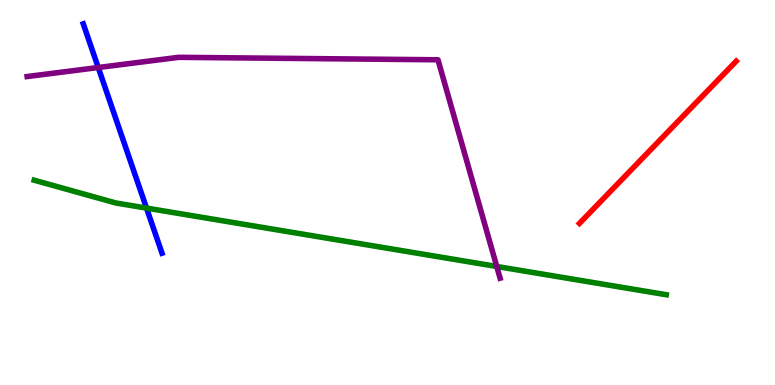[{'lines': ['blue', 'red'], 'intersections': []}, {'lines': ['green', 'red'], 'intersections': []}, {'lines': ['purple', 'red'], 'intersections': []}, {'lines': ['blue', 'green'], 'intersections': [{'x': 1.89, 'y': 4.59}]}, {'lines': ['blue', 'purple'], 'intersections': [{'x': 1.27, 'y': 8.25}]}, {'lines': ['green', 'purple'], 'intersections': [{'x': 6.41, 'y': 3.08}]}]